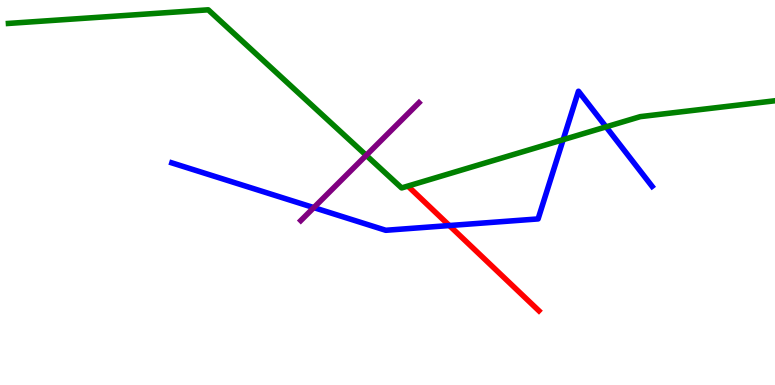[{'lines': ['blue', 'red'], 'intersections': [{'x': 5.8, 'y': 4.14}]}, {'lines': ['green', 'red'], 'intersections': []}, {'lines': ['purple', 'red'], 'intersections': []}, {'lines': ['blue', 'green'], 'intersections': [{'x': 7.27, 'y': 6.37}, {'x': 7.82, 'y': 6.7}]}, {'lines': ['blue', 'purple'], 'intersections': [{'x': 4.05, 'y': 4.61}]}, {'lines': ['green', 'purple'], 'intersections': [{'x': 4.73, 'y': 5.97}]}]